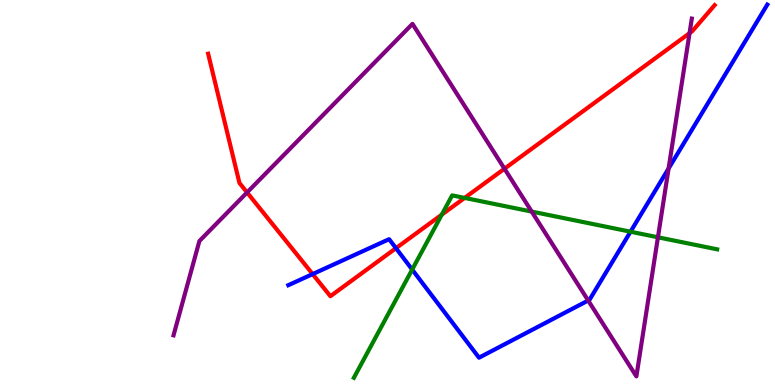[{'lines': ['blue', 'red'], 'intersections': [{'x': 4.03, 'y': 2.88}, {'x': 5.11, 'y': 3.55}]}, {'lines': ['green', 'red'], 'intersections': [{'x': 5.7, 'y': 4.43}, {'x': 5.99, 'y': 4.86}]}, {'lines': ['purple', 'red'], 'intersections': [{'x': 3.19, 'y': 5.0}, {'x': 6.51, 'y': 5.62}, {'x': 8.9, 'y': 9.14}]}, {'lines': ['blue', 'green'], 'intersections': [{'x': 5.32, 'y': 3.0}, {'x': 8.14, 'y': 3.98}]}, {'lines': ['blue', 'purple'], 'intersections': [{'x': 7.59, 'y': 2.19}, {'x': 8.63, 'y': 5.62}]}, {'lines': ['green', 'purple'], 'intersections': [{'x': 6.86, 'y': 4.5}, {'x': 8.49, 'y': 3.84}]}]